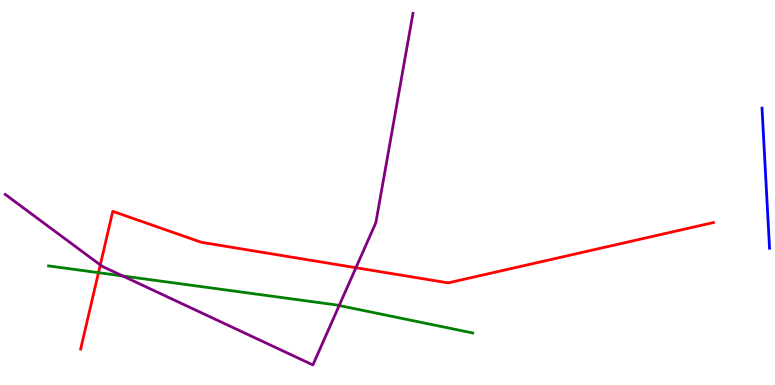[{'lines': ['blue', 'red'], 'intersections': []}, {'lines': ['green', 'red'], 'intersections': [{'x': 1.27, 'y': 2.92}]}, {'lines': ['purple', 'red'], 'intersections': [{'x': 1.29, 'y': 3.12}, {'x': 4.59, 'y': 3.05}]}, {'lines': ['blue', 'green'], 'intersections': []}, {'lines': ['blue', 'purple'], 'intersections': []}, {'lines': ['green', 'purple'], 'intersections': [{'x': 1.58, 'y': 2.83}, {'x': 4.38, 'y': 2.06}]}]